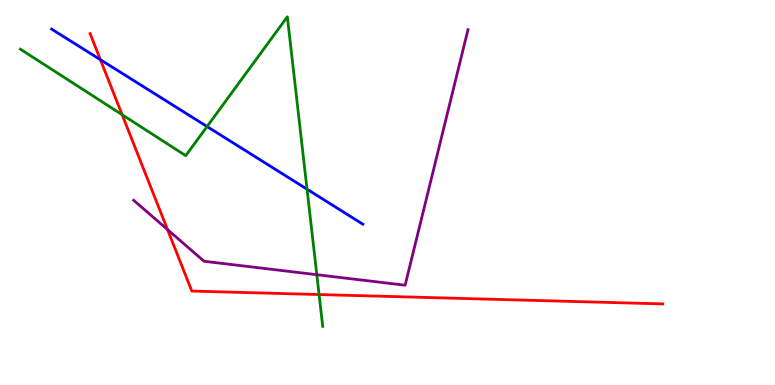[{'lines': ['blue', 'red'], 'intersections': [{'x': 1.3, 'y': 8.45}]}, {'lines': ['green', 'red'], 'intersections': [{'x': 1.58, 'y': 7.02}, {'x': 4.12, 'y': 2.35}]}, {'lines': ['purple', 'red'], 'intersections': [{'x': 2.16, 'y': 4.04}]}, {'lines': ['blue', 'green'], 'intersections': [{'x': 2.67, 'y': 6.71}, {'x': 3.96, 'y': 5.09}]}, {'lines': ['blue', 'purple'], 'intersections': []}, {'lines': ['green', 'purple'], 'intersections': [{'x': 4.09, 'y': 2.86}]}]